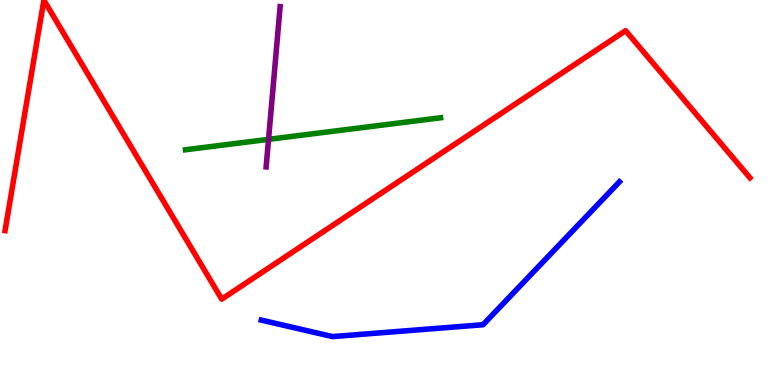[{'lines': ['blue', 'red'], 'intersections': []}, {'lines': ['green', 'red'], 'intersections': []}, {'lines': ['purple', 'red'], 'intersections': []}, {'lines': ['blue', 'green'], 'intersections': []}, {'lines': ['blue', 'purple'], 'intersections': []}, {'lines': ['green', 'purple'], 'intersections': [{'x': 3.47, 'y': 6.38}]}]